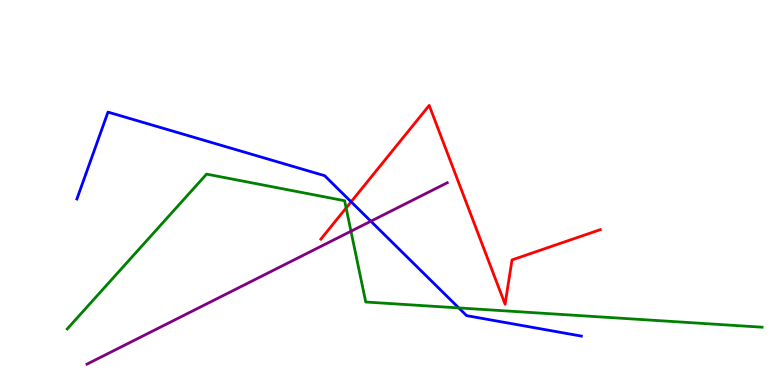[{'lines': ['blue', 'red'], 'intersections': [{'x': 4.53, 'y': 4.76}]}, {'lines': ['green', 'red'], 'intersections': [{'x': 4.47, 'y': 4.6}]}, {'lines': ['purple', 'red'], 'intersections': []}, {'lines': ['blue', 'green'], 'intersections': [{'x': 5.92, 'y': 2.0}]}, {'lines': ['blue', 'purple'], 'intersections': [{'x': 4.79, 'y': 4.25}]}, {'lines': ['green', 'purple'], 'intersections': [{'x': 4.53, 'y': 3.99}]}]